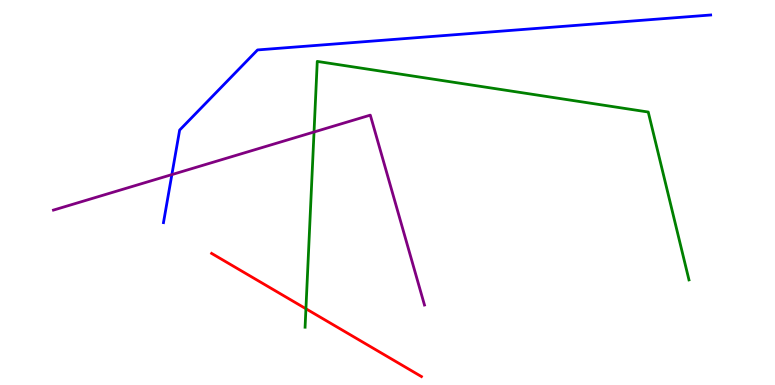[{'lines': ['blue', 'red'], 'intersections': []}, {'lines': ['green', 'red'], 'intersections': [{'x': 3.95, 'y': 1.98}]}, {'lines': ['purple', 'red'], 'intersections': []}, {'lines': ['blue', 'green'], 'intersections': []}, {'lines': ['blue', 'purple'], 'intersections': [{'x': 2.22, 'y': 5.46}]}, {'lines': ['green', 'purple'], 'intersections': [{'x': 4.05, 'y': 6.57}]}]